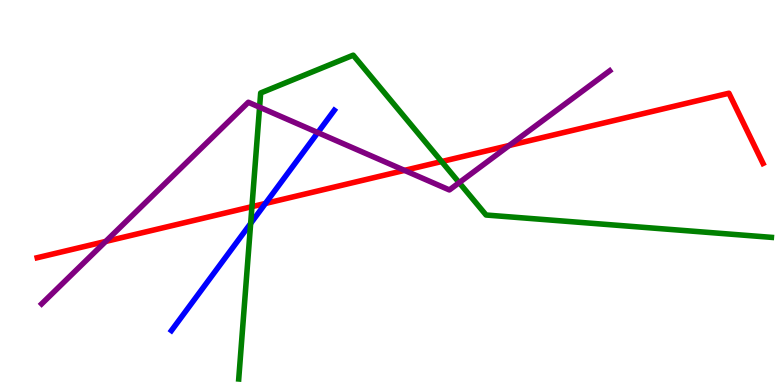[{'lines': ['blue', 'red'], 'intersections': [{'x': 3.42, 'y': 4.72}]}, {'lines': ['green', 'red'], 'intersections': [{'x': 3.25, 'y': 4.63}, {'x': 5.7, 'y': 5.8}]}, {'lines': ['purple', 'red'], 'intersections': [{'x': 1.36, 'y': 3.73}, {'x': 5.22, 'y': 5.57}, {'x': 6.57, 'y': 6.22}]}, {'lines': ['blue', 'green'], 'intersections': [{'x': 3.23, 'y': 4.2}]}, {'lines': ['blue', 'purple'], 'intersections': [{'x': 4.1, 'y': 6.56}]}, {'lines': ['green', 'purple'], 'intersections': [{'x': 3.35, 'y': 7.22}, {'x': 5.92, 'y': 5.26}]}]